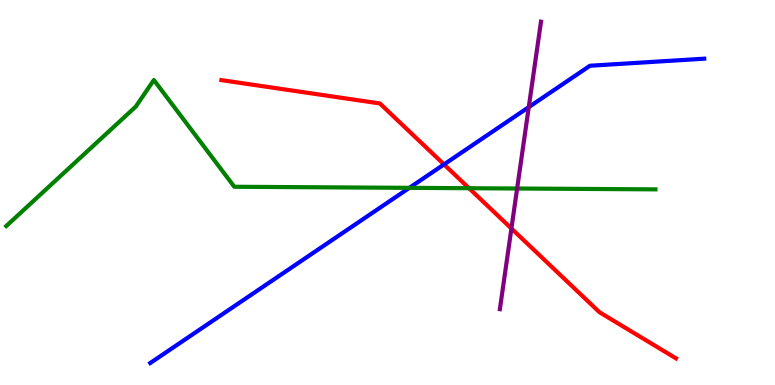[{'lines': ['blue', 'red'], 'intersections': [{'x': 5.73, 'y': 5.73}]}, {'lines': ['green', 'red'], 'intersections': [{'x': 6.05, 'y': 5.11}]}, {'lines': ['purple', 'red'], 'intersections': [{'x': 6.6, 'y': 4.06}]}, {'lines': ['blue', 'green'], 'intersections': [{'x': 5.28, 'y': 5.12}]}, {'lines': ['blue', 'purple'], 'intersections': [{'x': 6.82, 'y': 7.22}]}, {'lines': ['green', 'purple'], 'intersections': [{'x': 6.67, 'y': 5.1}]}]